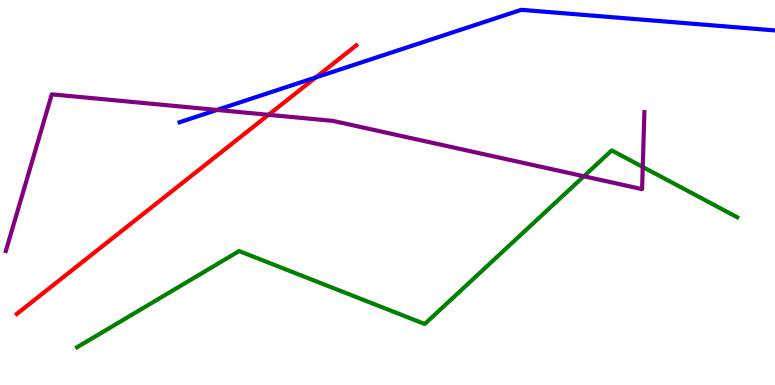[{'lines': ['blue', 'red'], 'intersections': [{'x': 4.07, 'y': 7.99}]}, {'lines': ['green', 'red'], 'intersections': []}, {'lines': ['purple', 'red'], 'intersections': [{'x': 3.46, 'y': 7.02}]}, {'lines': ['blue', 'green'], 'intersections': []}, {'lines': ['blue', 'purple'], 'intersections': [{'x': 2.8, 'y': 7.14}]}, {'lines': ['green', 'purple'], 'intersections': [{'x': 7.53, 'y': 5.42}, {'x': 8.29, 'y': 5.66}]}]